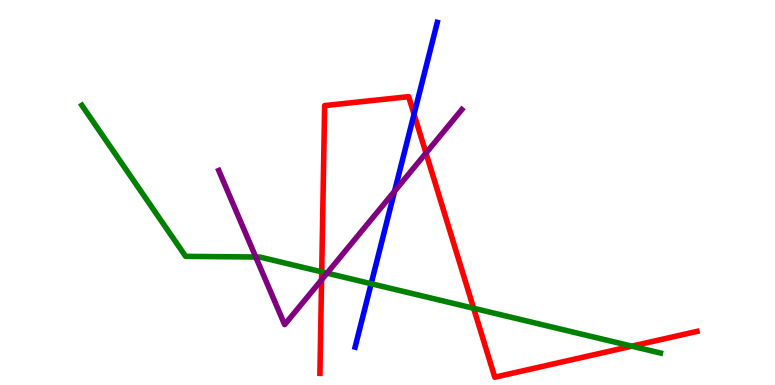[{'lines': ['blue', 'red'], 'intersections': [{'x': 5.34, 'y': 7.03}]}, {'lines': ['green', 'red'], 'intersections': [{'x': 4.15, 'y': 2.94}, {'x': 6.11, 'y': 1.99}, {'x': 8.15, 'y': 1.01}]}, {'lines': ['purple', 'red'], 'intersections': [{'x': 4.15, 'y': 2.73}, {'x': 5.5, 'y': 6.02}]}, {'lines': ['blue', 'green'], 'intersections': [{'x': 4.79, 'y': 2.63}]}, {'lines': ['blue', 'purple'], 'intersections': [{'x': 5.09, 'y': 5.03}]}, {'lines': ['green', 'purple'], 'intersections': [{'x': 3.3, 'y': 3.32}, {'x': 4.22, 'y': 2.91}]}]